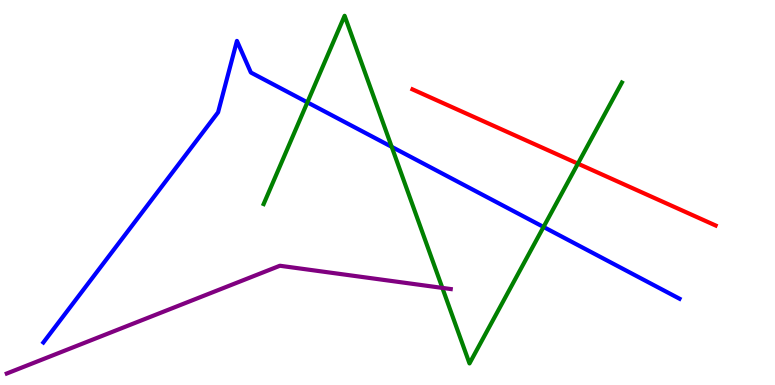[{'lines': ['blue', 'red'], 'intersections': []}, {'lines': ['green', 'red'], 'intersections': [{'x': 7.46, 'y': 5.75}]}, {'lines': ['purple', 'red'], 'intersections': []}, {'lines': ['blue', 'green'], 'intersections': [{'x': 3.97, 'y': 7.34}, {'x': 5.05, 'y': 6.19}, {'x': 7.01, 'y': 4.1}]}, {'lines': ['blue', 'purple'], 'intersections': []}, {'lines': ['green', 'purple'], 'intersections': [{'x': 5.71, 'y': 2.52}]}]